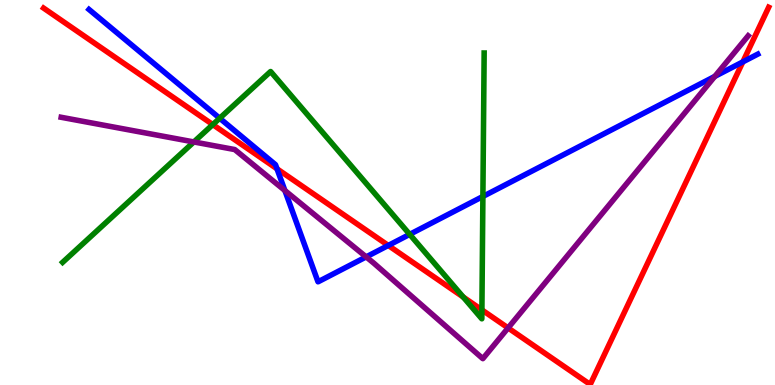[{'lines': ['blue', 'red'], 'intersections': [{'x': 3.57, 'y': 5.62}, {'x': 5.01, 'y': 3.62}, {'x': 9.59, 'y': 8.39}]}, {'lines': ['green', 'red'], 'intersections': [{'x': 2.75, 'y': 6.76}, {'x': 5.98, 'y': 2.28}, {'x': 6.22, 'y': 1.95}]}, {'lines': ['purple', 'red'], 'intersections': [{'x': 6.56, 'y': 1.48}]}, {'lines': ['blue', 'green'], 'intersections': [{'x': 2.83, 'y': 6.93}, {'x': 5.29, 'y': 3.91}, {'x': 6.23, 'y': 4.9}]}, {'lines': ['blue', 'purple'], 'intersections': [{'x': 3.68, 'y': 5.05}, {'x': 4.72, 'y': 3.33}, {'x': 9.22, 'y': 8.02}]}, {'lines': ['green', 'purple'], 'intersections': [{'x': 2.5, 'y': 6.31}]}]